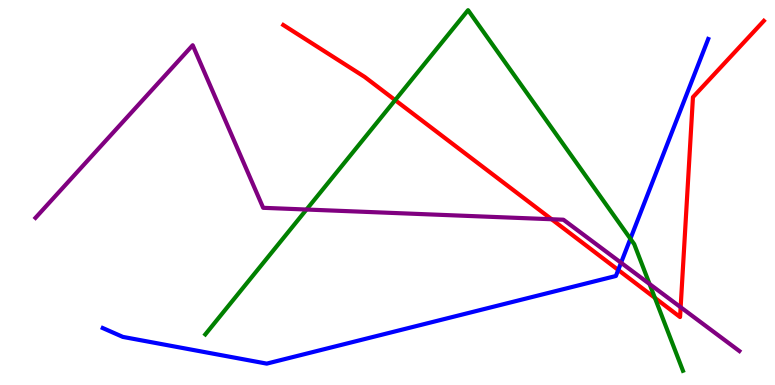[{'lines': ['blue', 'red'], 'intersections': [{'x': 7.98, 'y': 2.99}]}, {'lines': ['green', 'red'], 'intersections': [{'x': 5.1, 'y': 7.4}, {'x': 8.45, 'y': 2.26}]}, {'lines': ['purple', 'red'], 'intersections': [{'x': 7.12, 'y': 4.31}, {'x': 8.78, 'y': 2.02}]}, {'lines': ['blue', 'green'], 'intersections': [{'x': 8.13, 'y': 3.8}]}, {'lines': ['blue', 'purple'], 'intersections': [{'x': 8.01, 'y': 3.18}]}, {'lines': ['green', 'purple'], 'intersections': [{'x': 3.95, 'y': 4.56}, {'x': 8.38, 'y': 2.62}]}]